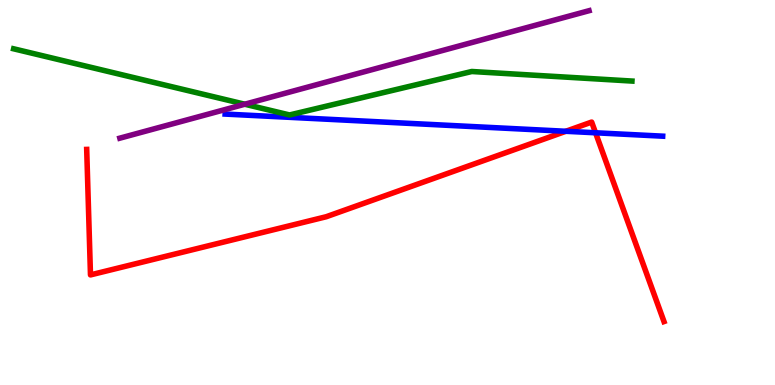[{'lines': ['blue', 'red'], 'intersections': [{'x': 7.3, 'y': 6.59}, {'x': 7.68, 'y': 6.55}]}, {'lines': ['green', 'red'], 'intersections': []}, {'lines': ['purple', 'red'], 'intersections': []}, {'lines': ['blue', 'green'], 'intersections': []}, {'lines': ['blue', 'purple'], 'intersections': []}, {'lines': ['green', 'purple'], 'intersections': [{'x': 3.16, 'y': 7.29}]}]